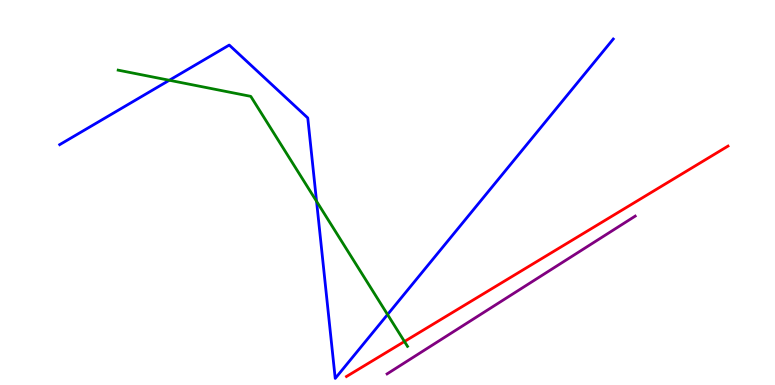[{'lines': ['blue', 'red'], 'intersections': []}, {'lines': ['green', 'red'], 'intersections': [{'x': 5.22, 'y': 1.13}]}, {'lines': ['purple', 'red'], 'intersections': []}, {'lines': ['blue', 'green'], 'intersections': [{'x': 2.18, 'y': 7.92}, {'x': 4.08, 'y': 4.77}, {'x': 5.0, 'y': 1.83}]}, {'lines': ['blue', 'purple'], 'intersections': []}, {'lines': ['green', 'purple'], 'intersections': []}]